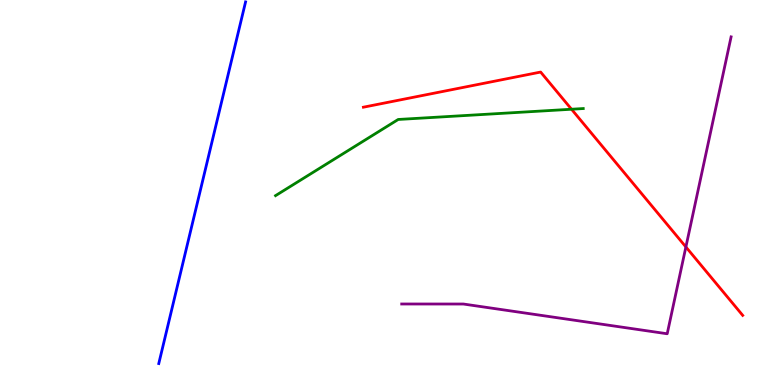[{'lines': ['blue', 'red'], 'intersections': []}, {'lines': ['green', 'red'], 'intersections': [{'x': 7.37, 'y': 7.16}]}, {'lines': ['purple', 'red'], 'intersections': [{'x': 8.85, 'y': 3.59}]}, {'lines': ['blue', 'green'], 'intersections': []}, {'lines': ['blue', 'purple'], 'intersections': []}, {'lines': ['green', 'purple'], 'intersections': []}]